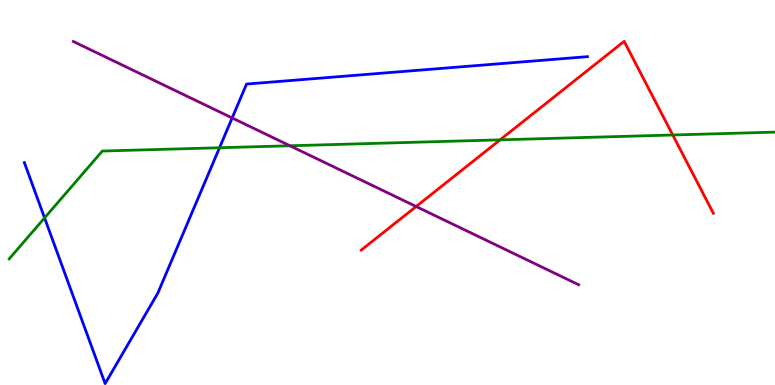[{'lines': ['blue', 'red'], 'intersections': []}, {'lines': ['green', 'red'], 'intersections': [{'x': 6.45, 'y': 6.37}, {'x': 8.68, 'y': 6.49}]}, {'lines': ['purple', 'red'], 'intersections': [{'x': 5.37, 'y': 4.64}]}, {'lines': ['blue', 'green'], 'intersections': [{'x': 0.575, 'y': 4.34}, {'x': 2.83, 'y': 6.16}]}, {'lines': ['blue', 'purple'], 'intersections': [{'x': 3.0, 'y': 6.94}]}, {'lines': ['green', 'purple'], 'intersections': [{'x': 3.74, 'y': 6.21}]}]